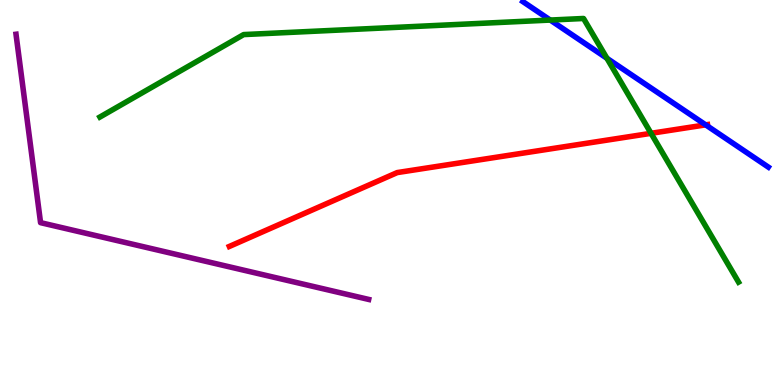[{'lines': ['blue', 'red'], 'intersections': [{'x': 9.11, 'y': 6.76}]}, {'lines': ['green', 'red'], 'intersections': [{'x': 8.4, 'y': 6.54}]}, {'lines': ['purple', 'red'], 'intersections': []}, {'lines': ['blue', 'green'], 'intersections': [{'x': 7.1, 'y': 9.48}, {'x': 7.83, 'y': 8.49}]}, {'lines': ['blue', 'purple'], 'intersections': []}, {'lines': ['green', 'purple'], 'intersections': []}]